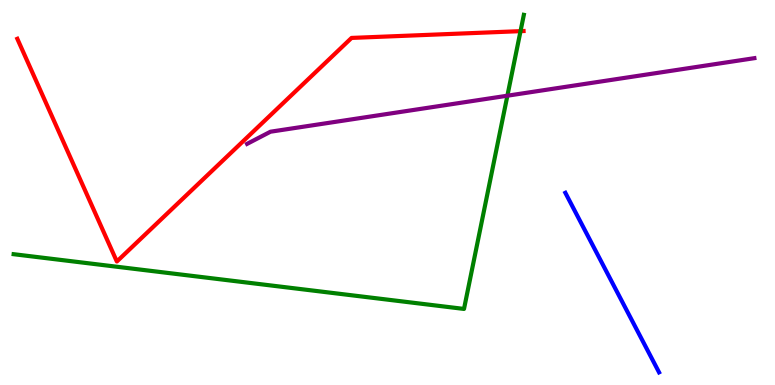[{'lines': ['blue', 'red'], 'intersections': []}, {'lines': ['green', 'red'], 'intersections': [{'x': 6.72, 'y': 9.19}]}, {'lines': ['purple', 'red'], 'intersections': []}, {'lines': ['blue', 'green'], 'intersections': []}, {'lines': ['blue', 'purple'], 'intersections': []}, {'lines': ['green', 'purple'], 'intersections': [{'x': 6.55, 'y': 7.51}]}]